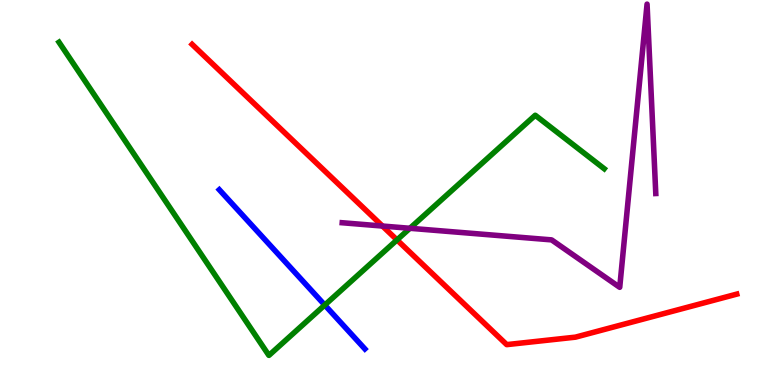[{'lines': ['blue', 'red'], 'intersections': []}, {'lines': ['green', 'red'], 'intersections': [{'x': 5.12, 'y': 3.77}]}, {'lines': ['purple', 'red'], 'intersections': [{'x': 4.93, 'y': 4.13}]}, {'lines': ['blue', 'green'], 'intersections': [{'x': 4.19, 'y': 2.08}]}, {'lines': ['blue', 'purple'], 'intersections': []}, {'lines': ['green', 'purple'], 'intersections': [{'x': 5.29, 'y': 4.07}]}]